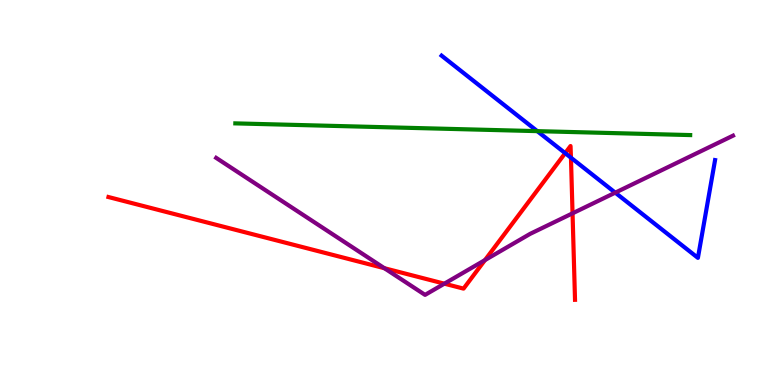[{'lines': ['blue', 'red'], 'intersections': [{'x': 7.29, 'y': 6.02}, {'x': 7.37, 'y': 5.9}]}, {'lines': ['green', 'red'], 'intersections': []}, {'lines': ['purple', 'red'], 'intersections': [{'x': 4.96, 'y': 3.03}, {'x': 5.73, 'y': 2.63}, {'x': 6.26, 'y': 3.24}, {'x': 7.39, 'y': 4.46}]}, {'lines': ['blue', 'green'], 'intersections': [{'x': 6.93, 'y': 6.59}]}, {'lines': ['blue', 'purple'], 'intersections': [{'x': 7.94, 'y': 5.0}]}, {'lines': ['green', 'purple'], 'intersections': []}]